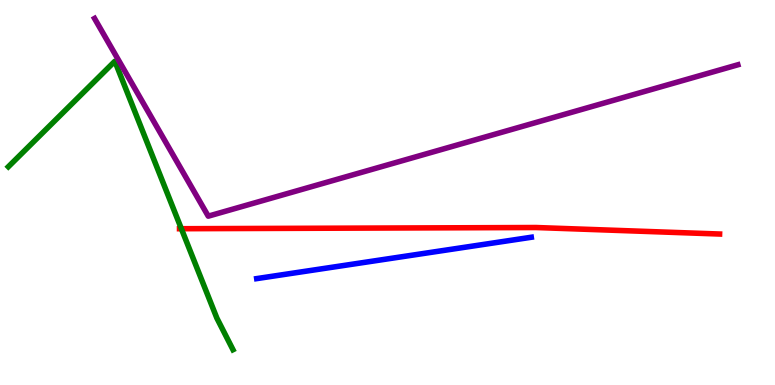[{'lines': ['blue', 'red'], 'intersections': []}, {'lines': ['green', 'red'], 'intersections': [{'x': 2.34, 'y': 4.06}]}, {'lines': ['purple', 'red'], 'intersections': []}, {'lines': ['blue', 'green'], 'intersections': []}, {'lines': ['blue', 'purple'], 'intersections': []}, {'lines': ['green', 'purple'], 'intersections': []}]